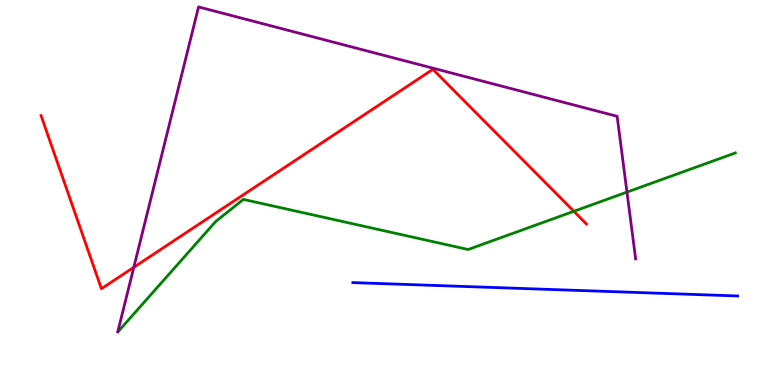[{'lines': ['blue', 'red'], 'intersections': []}, {'lines': ['green', 'red'], 'intersections': [{'x': 7.4, 'y': 4.51}]}, {'lines': ['purple', 'red'], 'intersections': [{'x': 1.73, 'y': 3.06}]}, {'lines': ['blue', 'green'], 'intersections': []}, {'lines': ['blue', 'purple'], 'intersections': []}, {'lines': ['green', 'purple'], 'intersections': [{'x': 8.09, 'y': 5.01}]}]